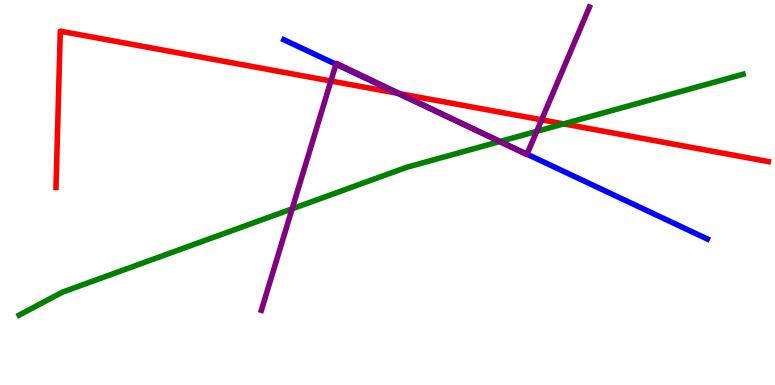[{'lines': ['blue', 'red'], 'intersections': [{'x': 5.13, 'y': 7.58}]}, {'lines': ['green', 'red'], 'intersections': [{'x': 7.27, 'y': 6.78}]}, {'lines': ['purple', 'red'], 'intersections': [{'x': 4.27, 'y': 7.9}, {'x': 5.16, 'y': 7.57}, {'x': 6.99, 'y': 6.89}]}, {'lines': ['blue', 'green'], 'intersections': [{'x': 6.45, 'y': 6.33}]}, {'lines': ['blue', 'purple'], 'intersections': [{'x': 4.34, 'y': 8.33}, {'x': 6.01, 'y': 6.75}, {'x': 6.8, 'y': 6.0}]}, {'lines': ['green', 'purple'], 'intersections': [{'x': 3.77, 'y': 4.58}, {'x': 6.45, 'y': 6.32}, {'x': 6.93, 'y': 6.59}]}]